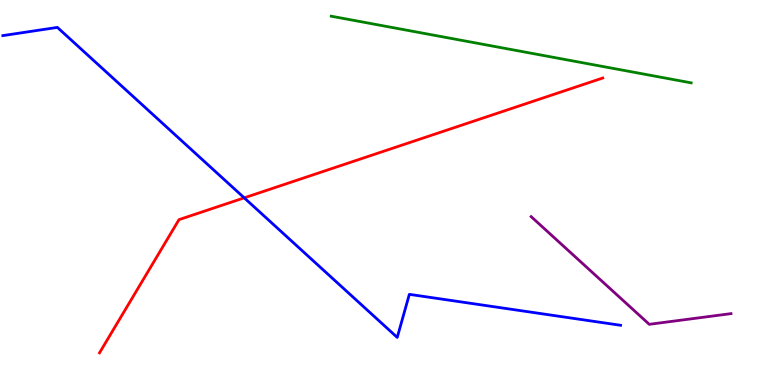[{'lines': ['blue', 'red'], 'intersections': [{'x': 3.15, 'y': 4.86}]}, {'lines': ['green', 'red'], 'intersections': []}, {'lines': ['purple', 'red'], 'intersections': []}, {'lines': ['blue', 'green'], 'intersections': []}, {'lines': ['blue', 'purple'], 'intersections': []}, {'lines': ['green', 'purple'], 'intersections': []}]